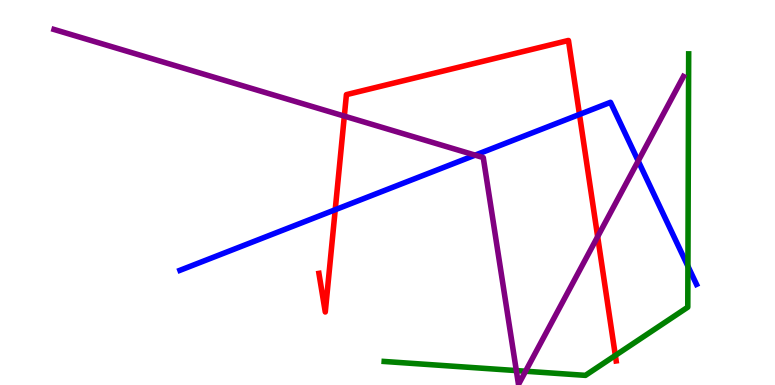[{'lines': ['blue', 'red'], 'intersections': [{'x': 4.33, 'y': 4.55}, {'x': 7.48, 'y': 7.03}]}, {'lines': ['green', 'red'], 'intersections': [{'x': 7.94, 'y': 0.768}]}, {'lines': ['purple', 'red'], 'intersections': [{'x': 4.44, 'y': 6.98}, {'x': 7.71, 'y': 3.85}]}, {'lines': ['blue', 'green'], 'intersections': [{'x': 8.88, 'y': 3.09}]}, {'lines': ['blue', 'purple'], 'intersections': [{'x': 6.13, 'y': 5.97}, {'x': 8.23, 'y': 5.82}]}, {'lines': ['green', 'purple'], 'intersections': [{'x': 6.66, 'y': 0.374}, {'x': 6.78, 'y': 0.358}]}]